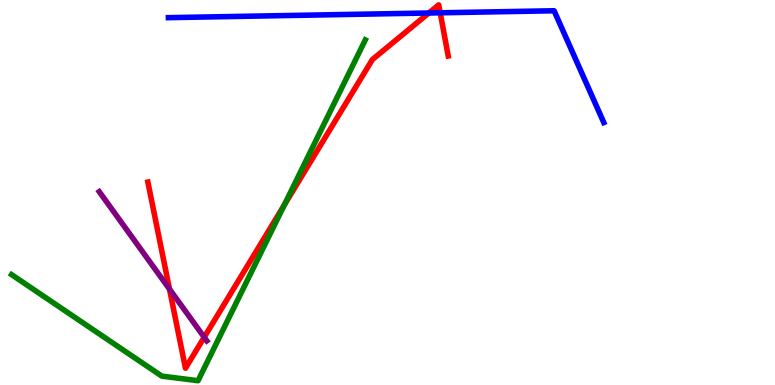[{'lines': ['blue', 'red'], 'intersections': [{'x': 5.53, 'y': 9.66}, {'x': 5.68, 'y': 9.67}]}, {'lines': ['green', 'red'], 'intersections': [{'x': 3.67, 'y': 4.67}]}, {'lines': ['purple', 'red'], 'intersections': [{'x': 2.19, 'y': 2.49}, {'x': 2.63, 'y': 1.24}]}, {'lines': ['blue', 'green'], 'intersections': []}, {'lines': ['blue', 'purple'], 'intersections': []}, {'lines': ['green', 'purple'], 'intersections': []}]